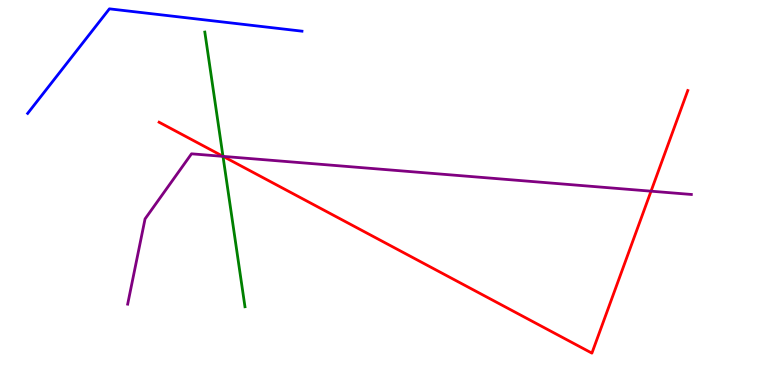[{'lines': ['blue', 'red'], 'intersections': []}, {'lines': ['green', 'red'], 'intersections': [{'x': 2.88, 'y': 5.94}]}, {'lines': ['purple', 'red'], 'intersections': [{'x': 2.88, 'y': 5.94}, {'x': 8.4, 'y': 5.03}]}, {'lines': ['blue', 'green'], 'intersections': []}, {'lines': ['blue', 'purple'], 'intersections': []}, {'lines': ['green', 'purple'], 'intersections': [{'x': 2.88, 'y': 5.94}]}]